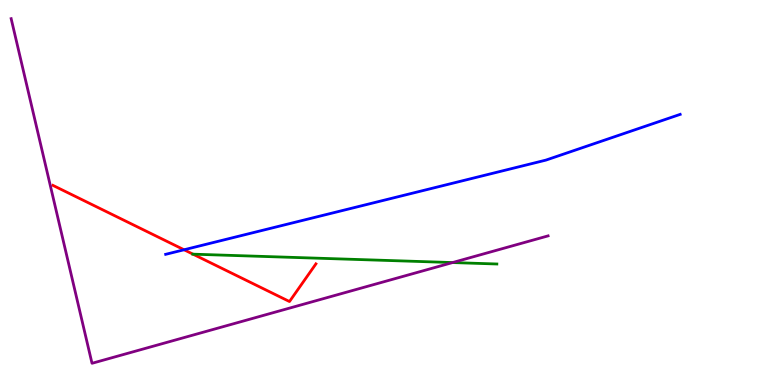[{'lines': ['blue', 'red'], 'intersections': [{'x': 2.37, 'y': 3.51}]}, {'lines': ['green', 'red'], 'intersections': [{'x': 2.49, 'y': 3.4}]}, {'lines': ['purple', 'red'], 'intersections': []}, {'lines': ['blue', 'green'], 'intersections': []}, {'lines': ['blue', 'purple'], 'intersections': []}, {'lines': ['green', 'purple'], 'intersections': [{'x': 5.84, 'y': 3.18}]}]